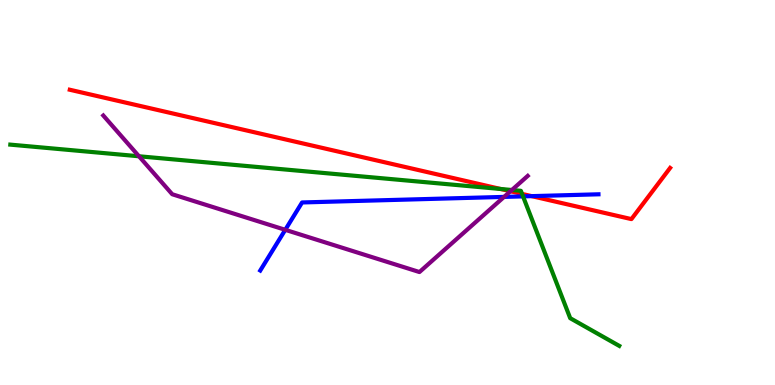[{'lines': ['blue', 'red'], 'intersections': [{'x': 6.86, 'y': 4.91}]}, {'lines': ['green', 'red'], 'intersections': [{'x': 6.46, 'y': 5.09}, {'x': 6.74, 'y': 4.96}]}, {'lines': ['purple', 'red'], 'intersections': [{'x': 6.59, 'y': 5.03}]}, {'lines': ['blue', 'green'], 'intersections': [{'x': 6.75, 'y': 4.9}]}, {'lines': ['blue', 'purple'], 'intersections': [{'x': 3.68, 'y': 4.03}, {'x': 6.5, 'y': 4.89}]}, {'lines': ['green', 'purple'], 'intersections': [{'x': 1.79, 'y': 5.94}, {'x': 6.6, 'y': 5.06}]}]